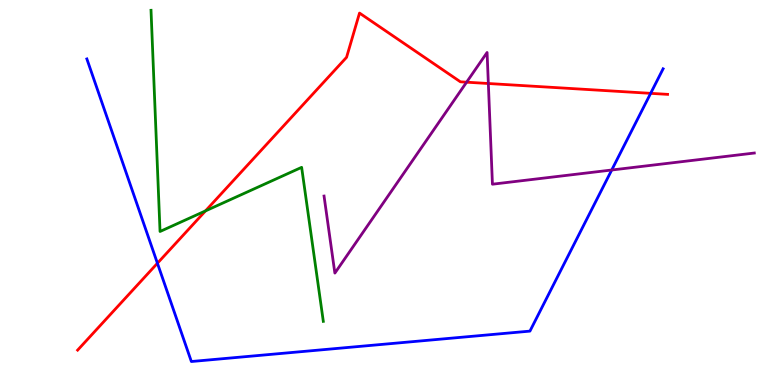[{'lines': ['blue', 'red'], 'intersections': [{'x': 2.03, 'y': 3.16}, {'x': 8.4, 'y': 7.58}]}, {'lines': ['green', 'red'], 'intersections': [{'x': 2.65, 'y': 4.52}]}, {'lines': ['purple', 'red'], 'intersections': [{'x': 6.02, 'y': 7.87}, {'x': 6.3, 'y': 7.83}]}, {'lines': ['blue', 'green'], 'intersections': []}, {'lines': ['blue', 'purple'], 'intersections': [{'x': 7.89, 'y': 5.58}]}, {'lines': ['green', 'purple'], 'intersections': []}]